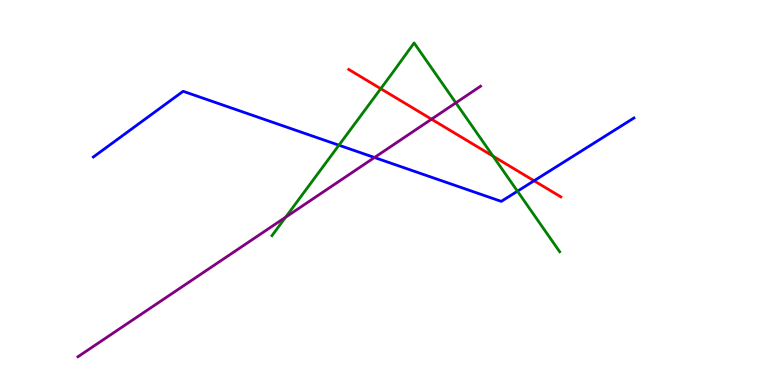[{'lines': ['blue', 'red'], 'intersections': [{'x': 6.89, 'y': 5.3}]}, {'lines': ['green', 'red'], 'intersections': [{'x': 4.91, 'y': 7.7}, {'x': 6.36, 'y': 5.94}]}, {'lines': ['purple', 'red'], 'intersections': [{'x': 5.57, 'y': 6.9}]}, {'lines': ['blue', 'green'], 'intersections': [{'x': 4.37, 'y': 6.23}, {'x': 6.68, 'y': 5.03}]}, {'lines': ['blue', 'purple'], 'intersections': [{'x': 4.83, 'y': 5.91}]}, {'lines': ['green', 'purple'], 'intersections': [{'x': 3.69, 'y': 4.36}, {'x': 5.88, 'y': 7.33}]}]